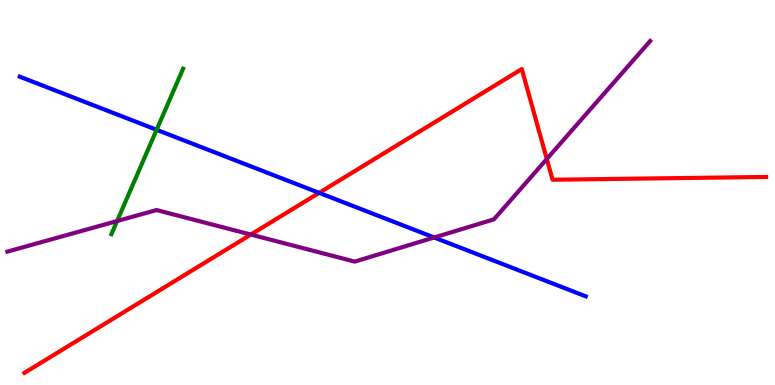[{'lines': ['blue', 'red'], 'intersections': [{'x': 4.12, 'y': 4.99}]}, {'lines': ['green', 'red'], 'intersections': []}, {'lines': ['purple', 'red'], 'intersections': [{'x': 3.24, 'y': 3.91}, {'x': 7.06, 'y': 5.87}]}, {'lines': ['blue', 'green'], 'intersections': [{'x': 2.02, 'y': 6.63}]}, {'lines': ['blue', 'purple'], 'intersections': [{'x': 5.6, 'y': 3.83}]}, {'lines': ['green', 'purple'], 'intersections': [{'x': 1.51, 'y': 4.26}]}]